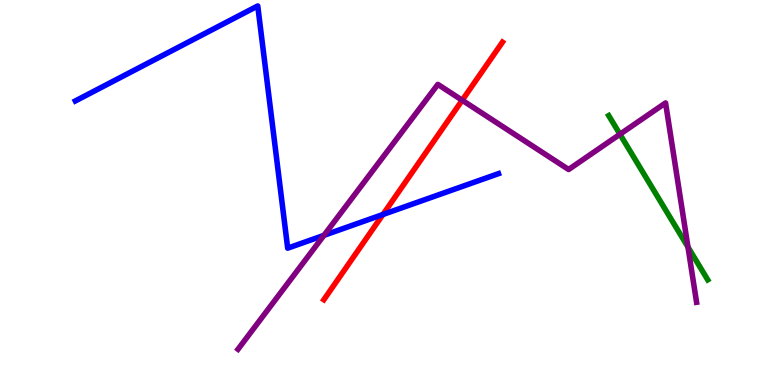[{'lines': ['blue', 'red'], 'intersections': [{'x': 4.94, 'y': 4.43}]}, {'lines': ['green', 'red'], 'intersections': []}, {'lines': ['purple', 'red'], 'intersections': [{'x': 5.96, 'y': 7.4}]}, {'lines': ['blue', 'green'], 'intersections': []}, {'lines': ['blue', 'purple'], 'intersections': [{'x': 4.18, 'y': 3.89}]}, {'lines': ['green', 'purple'], 'intersections': [{'x': 8.0, 'y': 6.51}, {'x': 8.88, 'y': 3.58}]}]